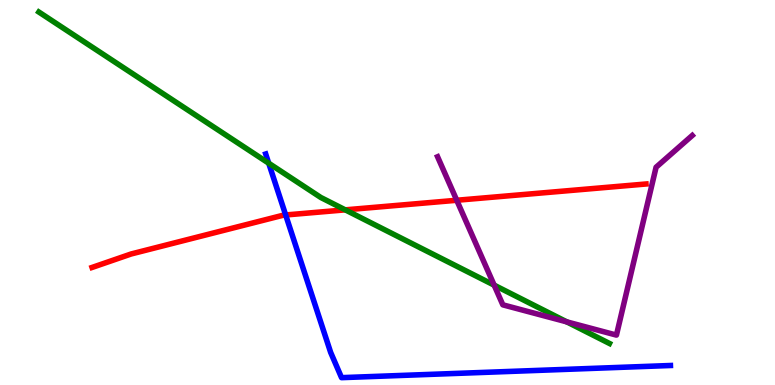[{'lines': ['blue', 'red'], 'intersections': [{'x': 3.69, 'y': 4.42}]}, {'lines': ['green', 'red'], 'intersections': [{'x': 4.45, 'y': 4.55}]}, {'lines': ['purple', 'red'], 'intersections': [{'x': 5.89, 'y': 4.8}]}, {'lines': ['blue', 'green'], 'intersections': [{'x': 3.47, 'y': 5.76}]}, {'lines': ['blue', 'purple'], 'intersections': []}, {'lines': ['green', 'purple'], 'intersections': [{'x': 6.38, 'y': 2.59}, {'x': 7.31, 'y': 1.64}]}]